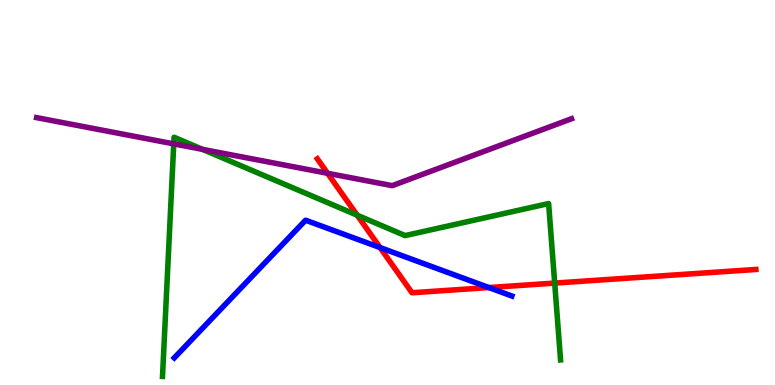[{'lines': ['blue', 'red'], 'intersections': [{'x': 4.9, 'y': 3.57}, {'x': 6.31, 'y': 2.53}]}, {'lines': ['green', 'red'], 'intersections': [{'x': 4.61, 'y': 4.41}, {'x': 7.16, 'y': 2.65}]}, {'lines': ['purple', 'red'], 'intersections': [{'x': 4.23, 'y': 5.5}]}, {'lines': ['blue', 'green'], 'intersections': []}, {'lines': ['blue', 'purple'], 'intersections': []}, {'lines': ['green', 'purple'], 'intersections': [{'x': 2.24, 'y': 6.26}, {'x': 2.61, 'y': 6.12}]}]